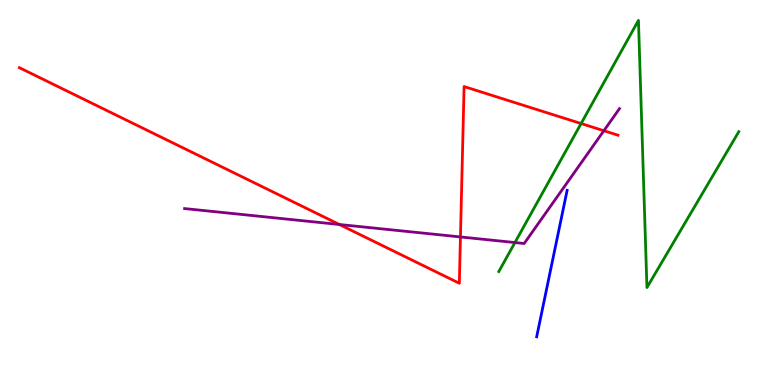[{'lines': ['blue', 'red'], 'intersections': []}, {'lines': ['green', 'red'], 'intersections': [{'x': 7.5, 'y': 6.79}]}, {'lines': ['purple', 'red'], 'intersections': [{'x': 4.38, 'y': 4.17}, {'x': 5.94, 'y': 3.85}, {'x': 7.79, 'y': 6.6}]}, {'lines': ['blue', 'green'], 'intersections': []}, {'lines': ['blue', 'purple'], 'intersections': []}, {'lines': ['green', 'purple'], 'intersections': [{'x': 6.64, 'y': 3.7}]}]